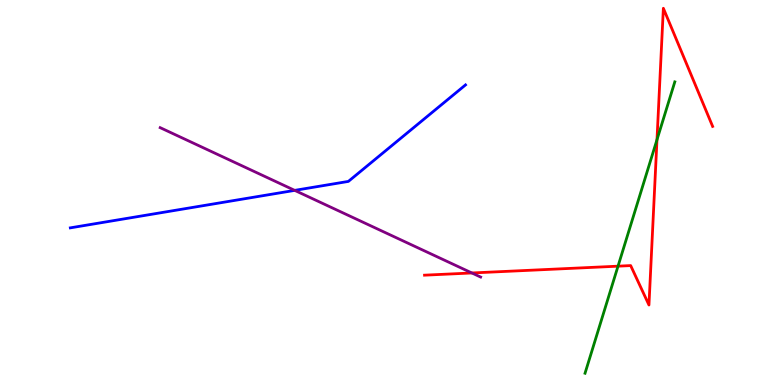[{'lines': ['blue', 'red'], 'intersections': []}, {'lines': ['green', 'red'], 'intersections': [{'x': 7.97, 'y': 3.09}, {'x': 8.48, 'y': 6.37}]}, {'lines': ['purple', 'red'], 'intersections': [{'x': 6.09, 'y': 2.91}]}, {'lines': ['blue', 'green'], 'intersections': []}, {'lines': ['blue', 'purple'], 'intersections': [{'x': 3.8, 'y': 5.06}]}, {'lines': ['green', 'purple'], 'intersections': []}]